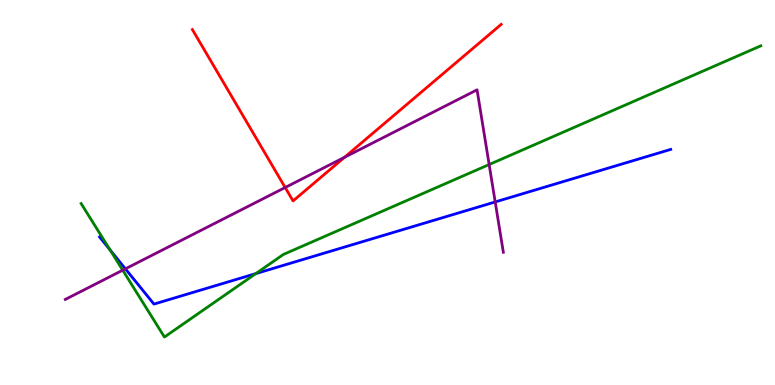[{'lines': ['blue', 'red'], 'intersections': []}, {'lines': ['green', 'red'], 'intersections': []}, {'lines': ['purple', 'red'], 'intersections': [{'x': 3.68, 'y': 5.13}, {'x': 4.44, 'y': 5.91}]}, {'lines': ['blue', 'green'], 'intersections': [{'x': 1.42, 'y': 3.51}, {'x': 3.3, 'y': 2.89}]}, {'lines': ['blue', 'purple'], 'intersections': [{'x': 1.62, 'y': 3.02}, {'x': 6.39, 'y': 4.75}]}, {'lines': ['green', 'purple'], 'intersections': [{'x': 1.58, 'y': 2.98}, {'x': 6.31, 'y': 5.73}]}]